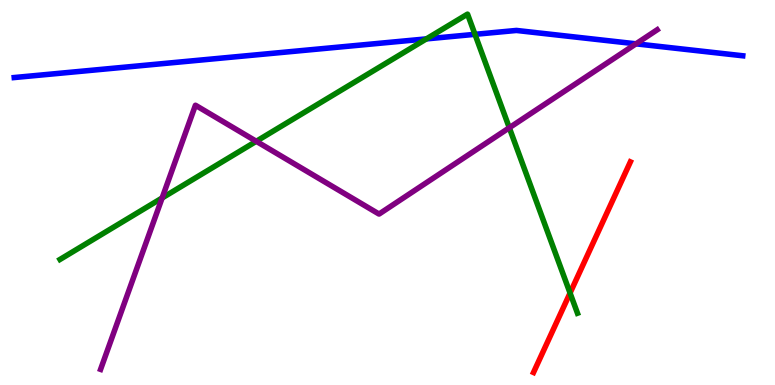[{'lines': ['blue', 'red'], 'intersections': []}, {'lines': ['green', 'red'], 'intersections': [{'x': 7.36, 'y': 2.39}]}, {'lines': ['purple', 'red'], 'intersections': []}, {'lines': ['blue', 'green'], 'intersections': [{'x': 5.5, 'y': 8.99}, {'x': 6.13, 'y': 9.11}]}, {'lines': ['blue', 'purple'], 'intersections': [{'x': 8.21, 'y': 8.86}]}, {'lines': ['green', 'purple'], 'intersections': [{'x': 2.09, 'y': 4.86}, {'x': 3.31, 'y': 6.33}, {'x': 6.57, 'y': 6.68}]}]